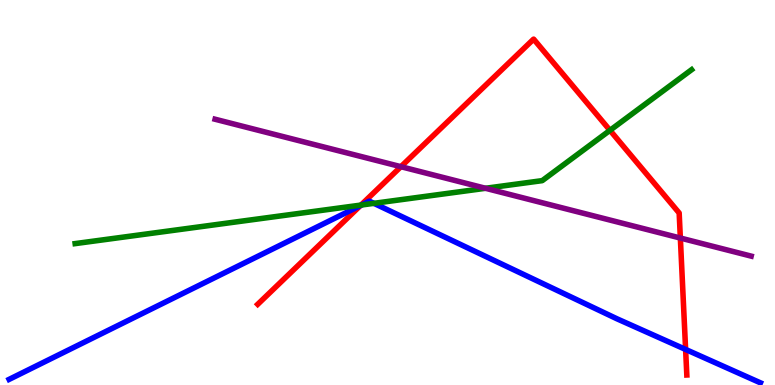[{'lines': ['blue', 'red'], 'intersections': [{'x': 4.65, 'y': 4.66}, {'x': 8.85, 'y': 0.924}]}, {'lines': ['green', 'red'], 'intersections': [{'x': 4.66, 'y': 4.67}, {'x': 7.87, 'y': 6.61}]}, {'lines': ['purple', 'red'], 'intersections': [{'x': 5.17, 'y': 5.67}, {'x': 8.78, 'y': 3.82}]}, {'lines': ['blue', 'green'], 'intersections': [{'x': 4.67, 'y': 4.68}, {'x': 4.82, 'y': 4.72}]}, {'lines': ['blue', 'purple'], 'intersections': []}, {'lines': ['green', 'purple'], 'intersections': [{'x': 6.26, 'y': 5.11}]}]